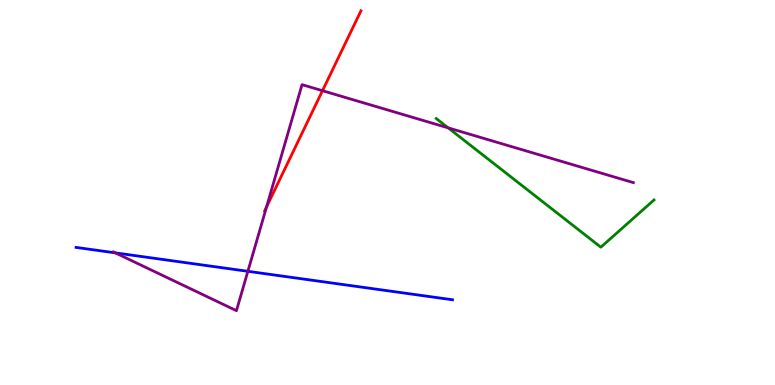[{'lines': ['blue', 'red'], 'intersections': []}, {'lines': ['green', 'red'], 'intersections': []}, {'lines': ['purple', 'red'], 'intersections': [{'x': 3.44, 'y': 4.63}, {'x': 4.16, 'y': 7.64}]}, {'lines': ['blue', 'green'], 'intersections': []}, {'lines': ['blue', 'purple'], 'intersections': [{'x': 1.49, 'y': 3.43}, {'x': 3.2, 'y': 2.95}]}, {'lines': ['green', 'purple'], 'intersections': [{'x': 5.78, 'y': 6.68}]}]